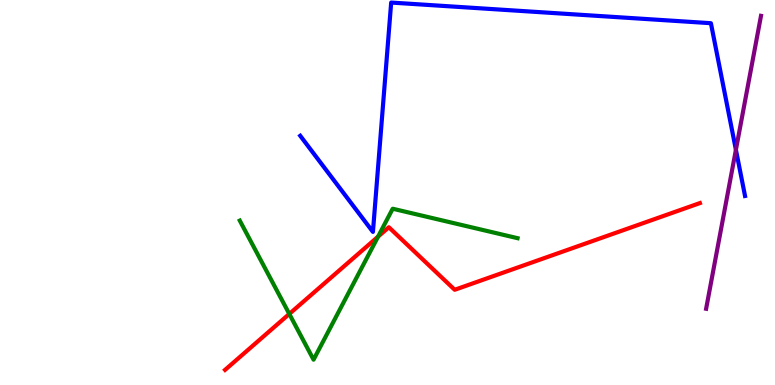[{'lines': ['blue', 'red'], 'intersections': []}, {'lines': ['green', 'red'], 'intersections': [{'x': 3.73, 'y': 1.85}, {'x': 4.88, 'y': 3.85}]}, {'lines': ['purple', 'red'], 'intersections': []}, {'lines': ['blue', 'green'], 'intersections': []}, {'lines': ['blue', 'purple'], 'intersections': [{'x': 9.5, 'y': 6.11}]}, {'lines': ['green', 'purple'], 'intersections': []}]